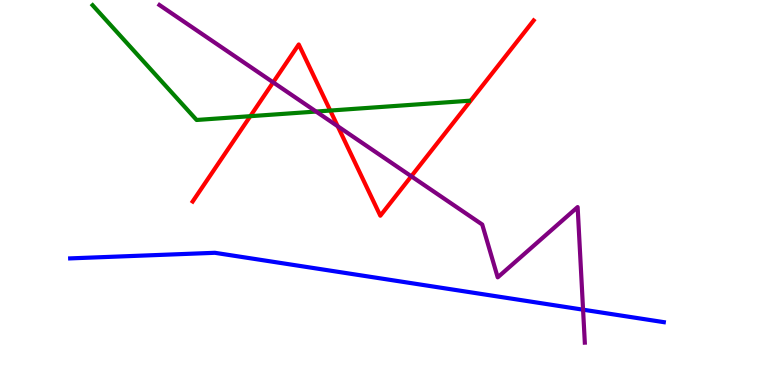[{'lines': ['blue', 'red'], 'intersections': []}, {'lines': ['green', 'red'], 'intersections': [{'x': 3.23, 'y': 6.98}, {'x': 4.26, 'y': 7.13}]}, {'lines': ['purple', 'red'], 'intersections': [{'x': 3.52, 'y': 7.86}, {'x': 4.36, 'y': 6.72}, {'x': 5.31, 'y': 5.42}]}, {'lines': ['blue', 'green'], 'intersections': []}, {'lines': ['blue', 'purple'], 'intersections': [{'x': 7.52, 'y': 1.96}]}, {'lines': ['green', 'purple'], 'intersections': [{'x': 4.08, 'y': 7.1}]}]